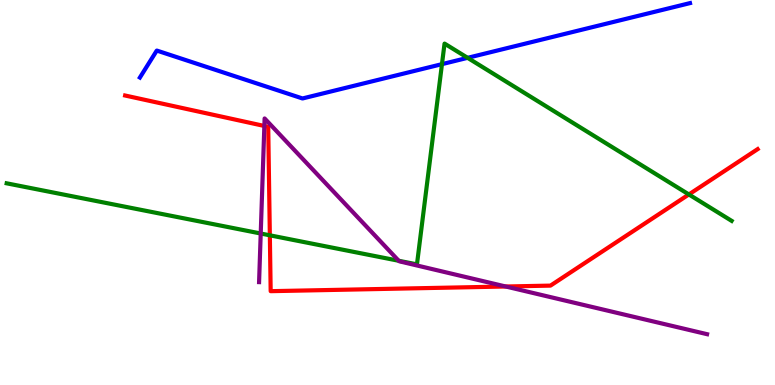[{'lines': ['blue', 'red'], 'intersections': []}, {'lines': ['green', 'red'], 'intersections': [{'x': 3.48, 'y': 3.89}, {'x': 8.89, 'y': 4.95}]}, {'lines': ['purple', 'red'], 'intersections': [{'x': 3.41, 'y': 6.73}, {'x': 6.53, 'y': 2.56}]}, {'lines': ['blue', 'green'], 'intersections': [{'x': 5.7, 'y': 8.33}, {'x': 6.03, 'y': 8.5}]}, {'lines': ['blue', 'purple'], 'intersections': []}, {'lines': ['green', 'purple'], 'intersections': [{'x': 3.36, 'y': 3.93}, {'x': 5.14, 'y': 3.23}]}]